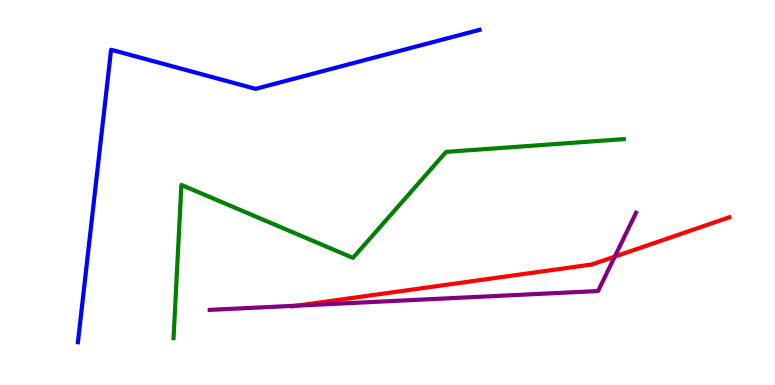[{'lines': ['blue', 'red'], 'intersections': []}, {'lines': ['green', 'red'], 'intersections': []}, {'lines': ['purple', 'red'], 'intersections': [{'x': 3.84, 'y': 2.06}, {'x': 7.93, 'y': 3.33}]}, {'lines': ['blue', 'green'], 'intersections': []}, {'lines': ['blue', 'purple'], 'intersections': []}, {'lines': ['green', 'purple'], 'intersections': []}]